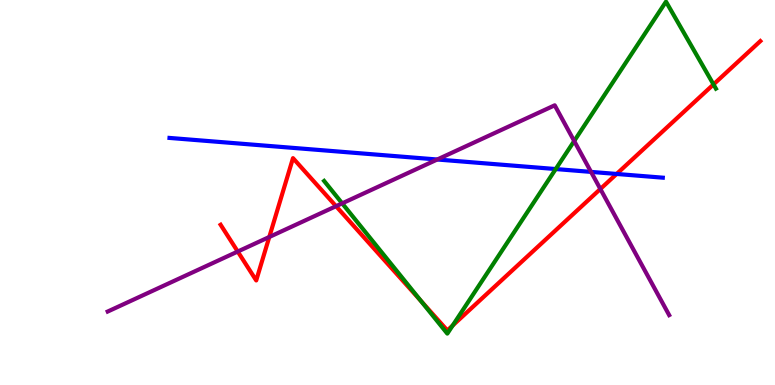[{'lines': ['blue', 'red'], 'intersections': [{'x': 7.96, 'y': 5.48}]}, {'lines': ['green', 'red'], 'intersections': [{'x': 5.43, 'y': 2.18}, {'x': 5.84, 'y': 1.55}, {'x': 9.21, 'y': 7.81}]}, {'lines': ['purple', 'red'], 'intersections': [{'x': 3.07, 'y': 3.47}, {'x': 3.47, 'y': 3.84}, {'x': 4.34, 'y': 4.64}, {'x': 7.75, 'y': 5.09}]}, {'lines': ['blue', 'green'], 'intersections': [{'x': 7.17, 'y': 5.61}]}, {'lines': ['blue', 'purple'], 'intersections': [{'x': 5.64, 'y': 5.86}, {'x': 7.63, 'y': 5.54}]}, {'lines': ['green', 'purple'], 'intersections': [{'x': 4.42, 'y': 4.72}, {'x': 7.41, 'y': 6.34}]}]